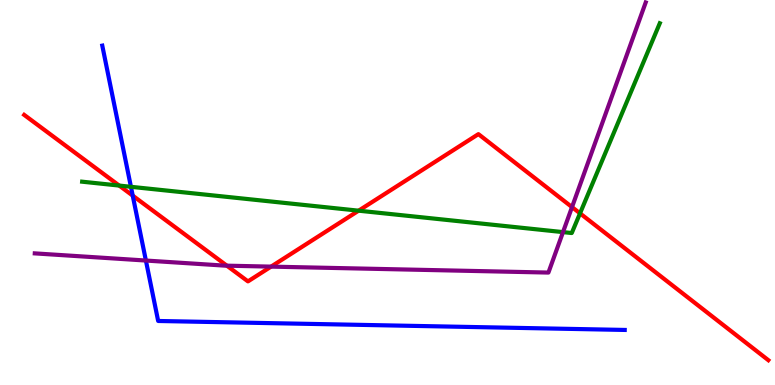[{'lines': ['blue', 'red'], 'intersections': [{'x': 1.71, 'y': 4.92}]}, {'lines': ['green', 'red'], 'intersections': [{'x': 1.54, 'y': 5.18}, {'x': 4.63, 'y': 4.53}, {'x': 7.48, 'y': 4.46}]}, {'lines': ['purple', 'red'], 'intersections': [{'x': 2.93, 'y': 3.1}, {'x': 3.5, 'y': 3.07}, {'x': 7.38, 'y': 4.62}]}, {'lines': ['blue', 'green'], 'intersections': [{'x': 1.69, 'y': 5.15}]}, {'lines': ['blue', 'purple'], 'intersections': [{'x': 1.88, 'y': 3.23}]}, {'lines': ['green', 'purple'], 'intersections': [{'x': 7.26, 'y': 3.97}]}]